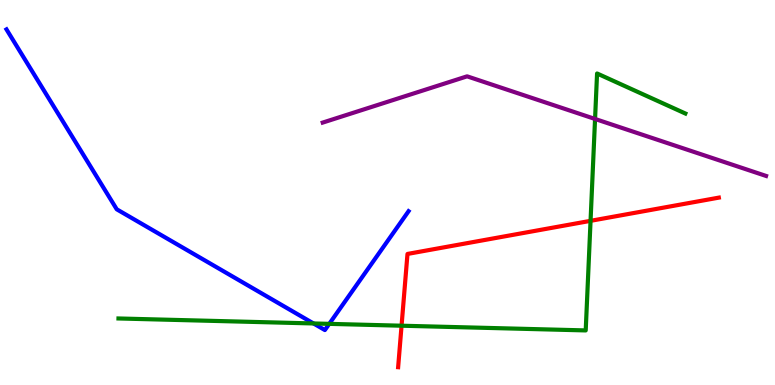[{'lines': ['blue', 'red'], 'intersections': []}, {'lines': ['green', 'red'], 'intersections': [{'x': 5.18, 'y': 1.54}, {'x': 7.62, 'y': 4.26}]}, {'lines': ['purple', 'red'], 'intersections': []}, {'lines': ['blue', 'green'], 'intersections': [{'x': 4.05, 'y': 1.6}, {'x': 4.25, 'y': 1.59}]}, {'lines': ['blue', 'purple'], 'intersections': []}, {'lines': ['green', 'purple'], 'intersections': [{'x': 7.68, 'y': 6.91}]}]